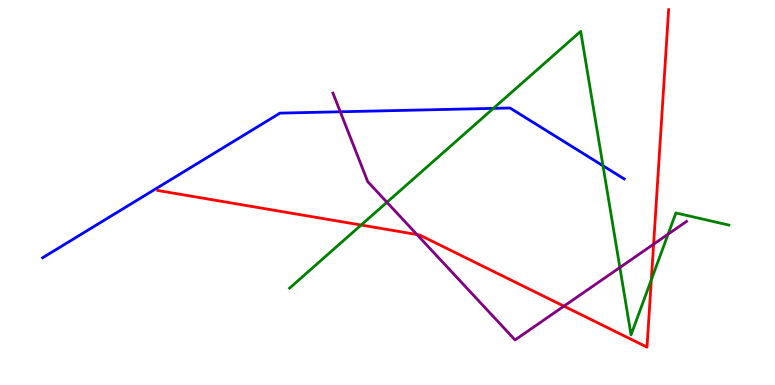[{'lines': ['blue', 'red'], 'intersections': []}, {'lines': ['green', 'red'], 'intersections': [{'x': 4.66, 'y': 4.15}, {'x': 8.4, 'y': 2.73}]}, {'lines': ['purple', 'red'], 'intersections': [{'x': 5.38, 'y': 3.91}, {'x': 7.28, 'y': 2.05}, {'x': 8.43, 'y': 3.66}]}, {'lines': ['blue', 'green'], 'intersections': [{'x': 6.37, 'y': 7.19}, {'x': 7.78, 'y': 5.69}]}, {'lines': ['blue', 'purple'], 'intersections': [{'x': 4.39, 'y': 7.1}]}, {'lines': ['green', 'purple'], 'intersections': [{'x': 4.99, 'y': 4.75}, {'x': 8.0, 'y': 3.05}, {'x': 8.62, 'y': 3.92}]}]